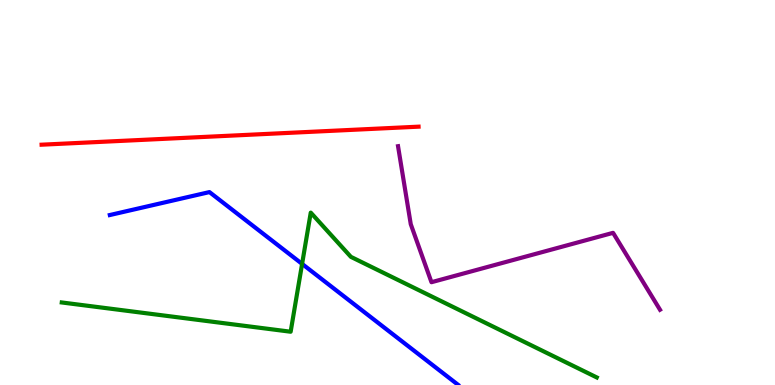[{'lines': ['blue', 'red'], 'intersections': []}, {'lines': ['green', 'red'], 'intersections': []}, {'lines': ['purple', 'red'], 'intersections': []}, {'lines': ['blue', 'green'], 'intersections': [{'x': 3.9, 'y': 3.15}]}, {'lines': ['blue', 'purple'], 'intersections': []}, {'lines': ['green', 'purple'], 'intersections': []}]